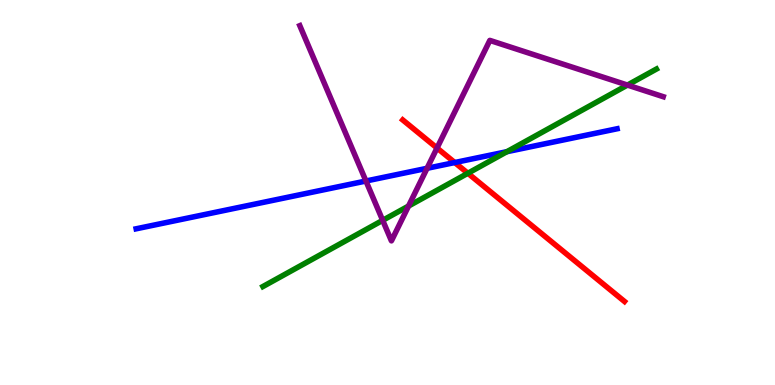[{'lines': ['blue', 'red'], 'intersections': [{'x': 5.87, 'y': 5.78}]}, {'lines': ['green', 'red'], 'intersections': [{'x': 6.04, 'y': 5.5}]}, {'lines': ['purple', 'red'], 'intersections': [{'x': 5.64, 'y': 6.16}]}, {'lines': ['blue', 'green'], 'intersections': [{'x': 6.54, 'y': 6.06}]}, {'lines': ['blue', 'purple'], 'intersections': [{'x': 4.72, 'y': 5.3}, {'x': 5.51, 'y': 5.63}]}, {'lines': ['green', 'purple'], 'intersections': [{'x': 4.94, 'y': 4.28}, {'x': 5.27, 'y': 4.65}, {'x': 8.1, 'y': 7.79}]}]